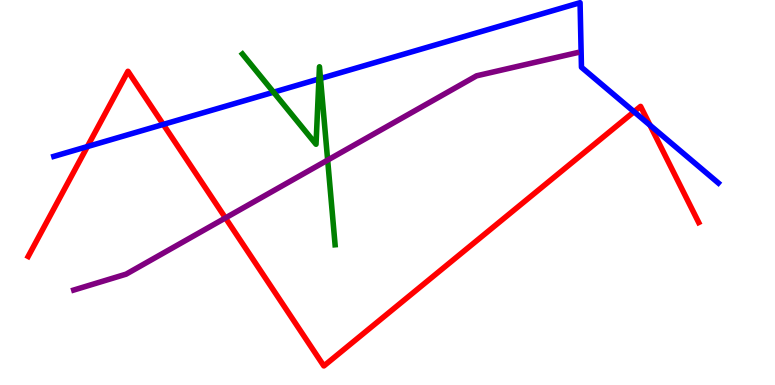[{'lines': ['blue', 'red'], 'intersections': [{'x': 1.13, 'y': 6.19}, {'x': 2.11, 'y': 6.77}, {'x': 8.18, 'y': 7.1}, {'x': 8.39, 'y': 6.75}]}, {'lines': ['green', 'red'], 'intersections': []}, {'lines': ['purple', 'red'], 'intersections': [{'x': 2.91, 'y': 4.34}]}, {'lines': ['blue', 'green'], 'intersections': [{'x': 3.53, 'y': 7.61}, {'x': 4.12, 'y': 7.95}, {'x': 4.14, 'y': 7.96}]}, {'lines': ['blue', 'purple'], 'intersections': []}, {'lines': ['green', 'purple'], 'intersections': [{'x': 4.23, 'y': 5.84}]}]